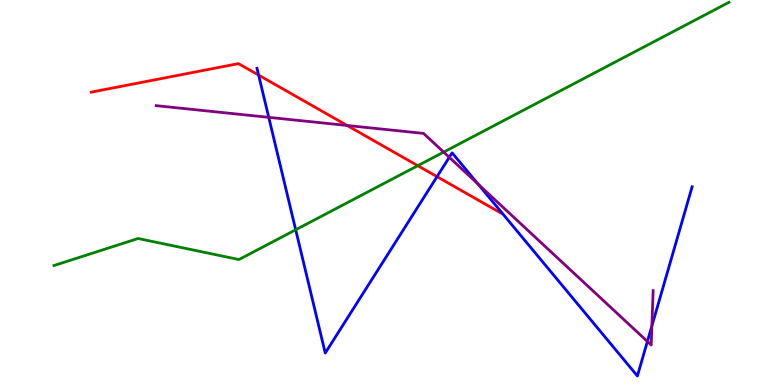[{'lines': ['blue', 'red'], 'intersections': [{'x': 3.34, 'y': 8.05}, {'x': 5.64, 'y': 5.41}]}, {'lines': ['green', 'red'], 'intersections': [{'x': 5.39, 'y': 5.7}]}, {'lines': ['purple', 'red'], 'intersections': [{'x': 4.48, 'y': 6.74}]}, {'lines': ['blue', 'green'], 'intersections': [{'x': 3.82, 'y': 4.03}]}, {'lines': ['blue', 'purple'], 'intersections': [{'x': 3.47, 'y': 6.95}, {'x': 5.8, 'y': 5.91}, {'x': 6.17, 'y': 5.22}, {'x': 8.35, 'y': 1.13}, {'x': 8.41, 'y': 1.53}]}, {'lines': ['green', 'purple'], 'intersections': [{'x': 5.72, 'y': 6.05}]}]